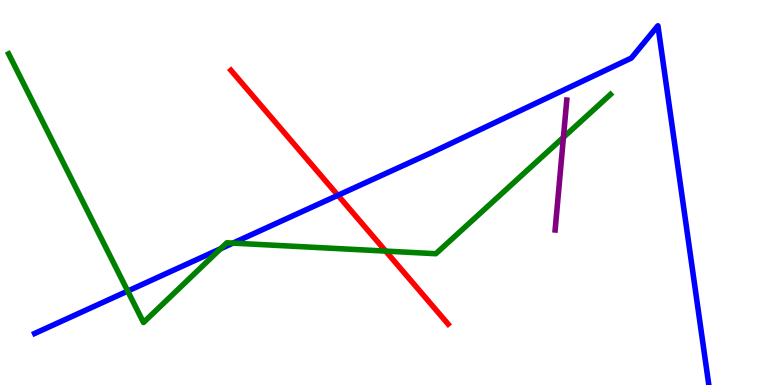[{'lines': ['blue', 'red'], 'intersections': [{'x': 4.36, 'y': 4.93}]}, {'lines': ['green', 'red'], 'intersections': [{'x': 4.98, 'y': 3.48}]}, {'lines': ['purple', 'red'], 'intersections': []}, {'lines': ['blue', 'green'], 'intersections': [{'x': 1.65, 'y': 2.44}, {'x': 2.85, 'y': 3.54}, {'x': 3.01, 'y': 3.69}]}, {'lines': ['blue', 'purple'], 'intersections': []}, {'lines': ['green', 'purple'], 'intersections': [{'x': 7.27, 'y': 6.43}]}]